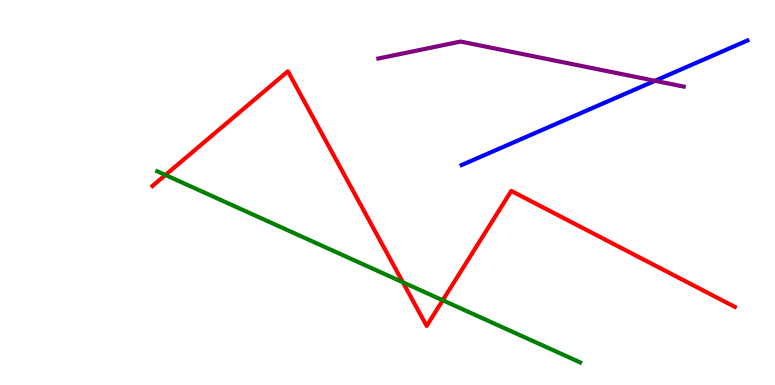[{'lines': ['blue', 'red'], 'intersections': []}, {'lines': ['green', 'red'], 'intersections': [{'x': 2.13, 'y': 5.45}, {'x': 5.2, 'y': 2.67}, {'x': 5.71, 'y': 2.2}]}, {'lines': ['purple', 'red'], 'intersections': []}, {'lines': ['blue', 'green'], 'intersections': []}, {'lines': ['blue', 'purple'], 'intersections': [{'x': 8.45, 'y': 7.9}]}, {'lines': ['green', 'purple'], 'intersections': []}]